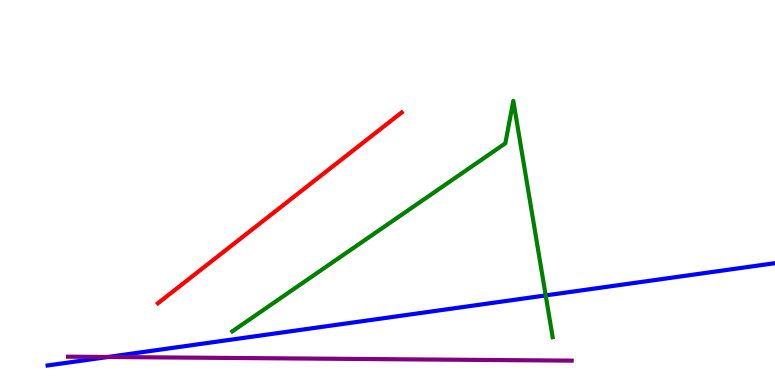[{'lines': ['blue', 'red'], 'intersections': []}, {'lines': ['green', 'red'], 'intersections': []}, {'lines': ['purple', 'red'], 'intersections': []}, {'lines': ['blue', 'green'], 'intersections': [{'x': 7.04, 'y': 2.33}]}, {'lines': ['blue', 'purple'], 'intersections': [{'x': 1.39, 'y': 0.728}]}, {'lines': ['green', 'purple'], 'intersections': []}]